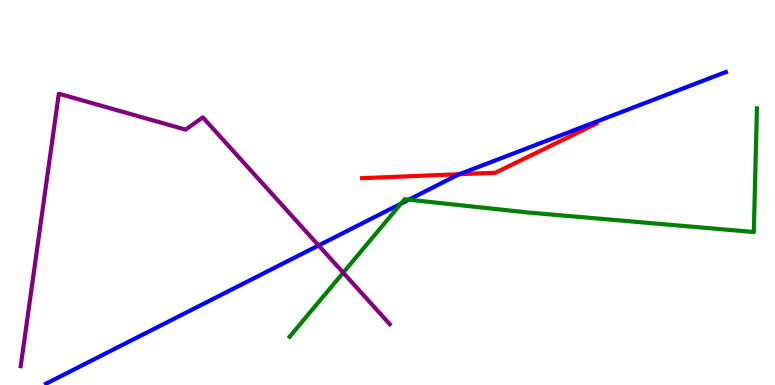[{'lines': ['blue', 'red'], 'intersections': [{'x': 5.93, 'y': 5.48}]}, {'lines': ['green', 'red'], 'intersections': []}, {'lines': ['purple', 'red'], 'intersections': []}, {'lines': ['blue', 'green'], 'intersections': [{'x': 5.17, 'y': 4.71}, {'x': 5.28, 'y': 4.81}]}, {'lines': ['blue', 'purple'], 'intersections': [{'x': 4.11, 'y': 3.62}]}, {'lines': ['green', 'purple'], 'intersections': [{'x': 4.43, 'y': 2.92}]}]